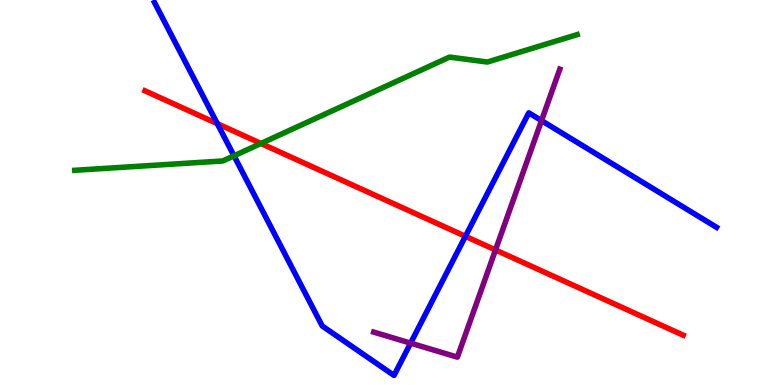[{'lines': ['blue', 'red'], 'intersections': [{'x': 2.8, 'y': 6.79}, {'x': 6.01, 'y': 3.86}]}, {'lines': ['green', 'red'], 'intersections': [{'x': 3.37, 'y': 6.27}]}, {'lines': ['purple', 'red'], 'intersections': [{'x': 6.39, 'y': 3.51}]}, {'lines': ['blue', 'green'], 'intersections': [{'x': 3.02, 'y': 5.95}]}, {'lines': ['blue', 'purple'], 'intersections': [{'x': 5.3, 'y': 1.09}, {'x': 6.99, 'y': 6.87}]}, {'lines': ['green', 'purple'], 'intersections': []}]